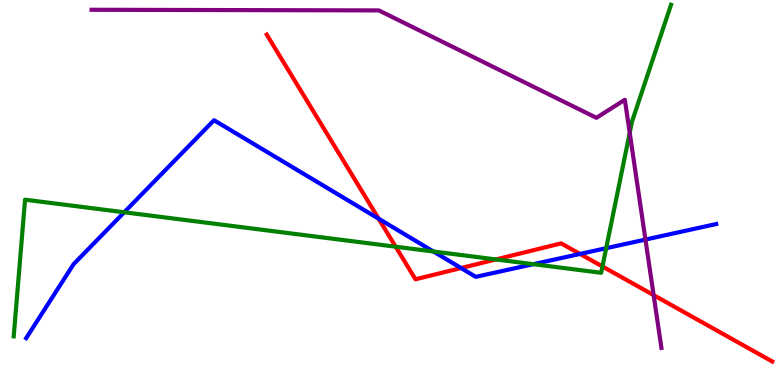[{'lines': ['blue', 'red'], 'intersections': [{'x': 4.89, 'y': 4.32}, {'x': 5.95, 'y': 3.04}, {'x': 7.48, 'y': 3.4}]}, {'lines': ['green', 'red'], 'intersections': [{'x': 5.11, 'y': 3.59}, {'x': 6.4, 'y': 3.26}, {'x': 7.77, 'y': 3.08}]}, {'lines': ['purple', 'red'], 'intersections': [{'x': 8.43, 'y': 2.33}]}, {'lines': ['blue', 'green'], 'intersections': [{'x': 1.6, 'y': 4.49}, {'x': 5.59, 'y': 3.47}, {'x': 6.88, 'y': 3.14}, {'x': 7.82, 'y': 3.55}]}, {'lines': ['blue', 'purple'], 'intersections': [{'x': 8.33, 'y': 3.78}]}, {'lines': ['green', 'purple'], 'intersections': [{'x': 8.13, 'y': 6.55}]}]